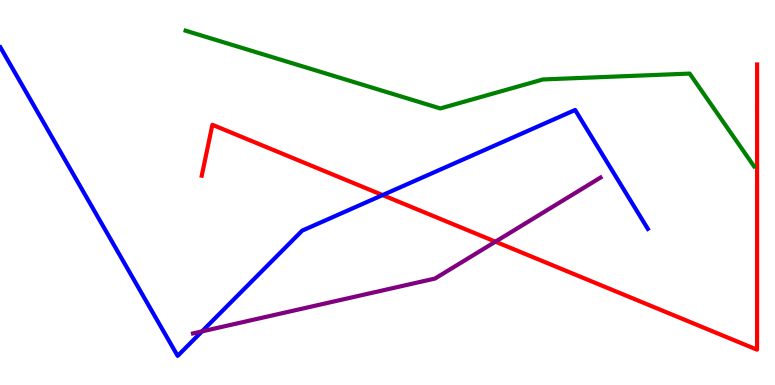[{'lines': ['blue', 'red'], 'intersections': [{'x': 4.94, 'y': 4.93}]}, {'lines': ['green', 'red'], 'intersections': []}, {'lines': ['purple', 'red'], 'intersections': [{'x': 6.39, 'y': 3.72}]}, {'lines': ['blue', 'green'], 'intersections': []}, {'lines': ['blue', 'purple'], 'intersections': [{'x': 2.61, 'y': 1.39}]}, {'lines': ['green', 'purple'], 'intersections': []}]